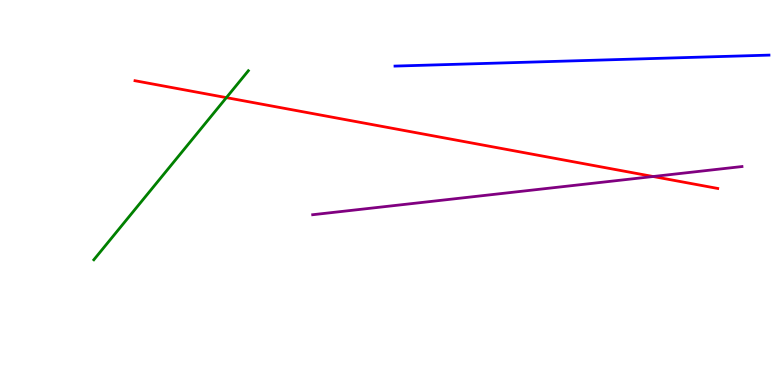[{'lines': ['blue', 'red'], 'intersections': []}, {'lines': ['green', 'red'], 'intersections': [{'x': 2.92, 'y': 7.46}]}, {'lines': ['purple', 'red'], 'intersections': [{'x': 8.43, 'y': 5.42}]}, {'lines': ['blue', 'green'], 'intersections': []}, {'lines': ['blue', 'purple'], 'intersections': []}, {'lines': ['green', 'purple'], 'intersections': []}]